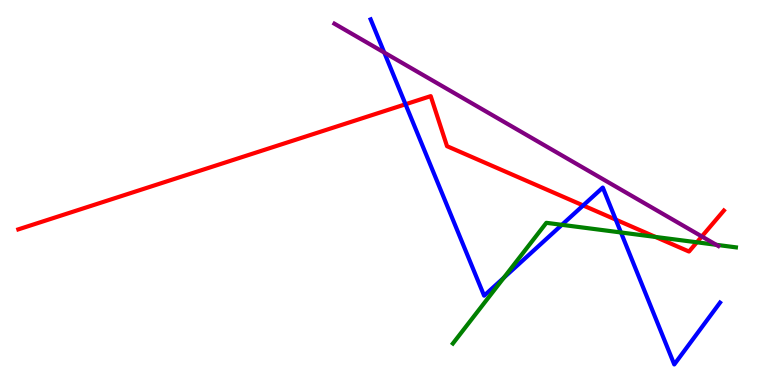[{'lines': ['blue', 'red'], 'intersections': [{'x': 5.23, 'y': 7.29}, {'x': 7.52, 'y': 4.66}, {'x': 7.95, 'y': 4.29}]}, {'lines': ['green', 'red'], 'intersections': [{'x': 8.46, 'y': 3.85}, {'x': 8.99, 'y': 3.71}]}, {'lines': ['purple', 'red'], 'intersections': [{'x': 9.06, 'y': 3.86}]}, {'lines': ['blue', 'green'], 'intersections': [{'x': 6.5, 'y': 2.79}, {'x': 7.25, 'y': 4.16}, {'x': 8.01, 'y': 3.96}]}, {'lines': ['blue', 'purple'], 'intersections': [{'x': 4.96, 'y': 8.64}]}, {'lines': ['green', 'purple'], 'intersections': [{'x': 9.24, 'y': 3.64}]}]